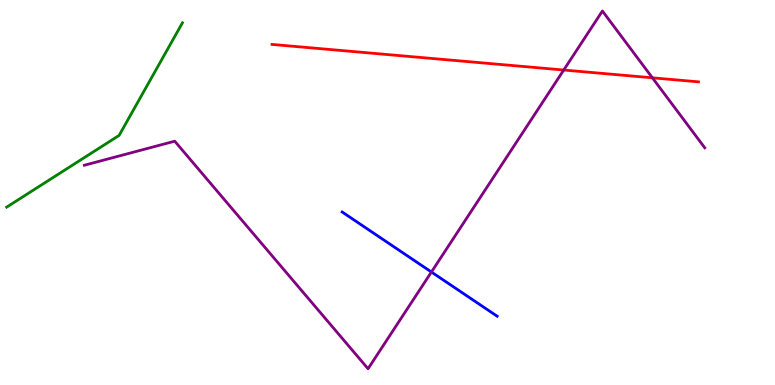[{'lines': ['blue', 'red'], 'intersections': []}, {'lines': ['green', 'red'], 'intersections': []}, {'lines': ['purple', 'red'], 'intersections': [{'x': 7.27, 'y': 8.18}, {'x': 8.42, 'y': 7.98}]}, {'lines': ['blue', 'green'], 'intersections': []}, {'lines': ['blue', 'purple'], 'intersections': [{'x': 5.57, 'y': 2.93}]}, {'lines': ['green', 'purple'], 'intersections': []}]